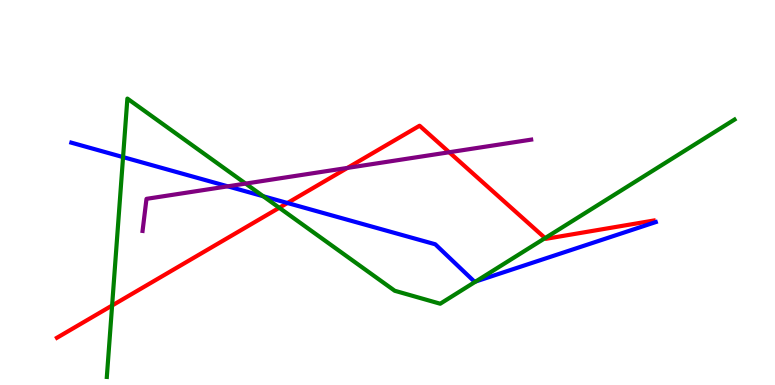[{'lines': ['blue', 'red'], 'intersections': [{'x': 3.71, 'y': 4.73}]}, {'lines': ['green', 'red'], 'intersections': [{'x': 1.45, 'y': 2.06}, {'x': 3.6, 'y': 4.6}, {'x': 7.03, 'y': 3.82}]}, {'lines': ['purple', 'red'], 'intersections': [{'x': 4.48, 'y': 5.64}, {'x': 5.8, 'y': 6.05}]}, {'lines': ['blue', 'green'], 'intersections': [{'x': 1.59, 'y': 5.92}, {'x': 3.4, 'y': 4.9}, {'x': 6.14, 'y': 2.69}]}, {'lines': ['blue', 'purple'], 'intersections': [{'x': 2.94, 'y': 5.16}]}, {'lines': ['green', 'purple'], 'intersections': [{'x': 3.17, 'y': 5.23}]}]